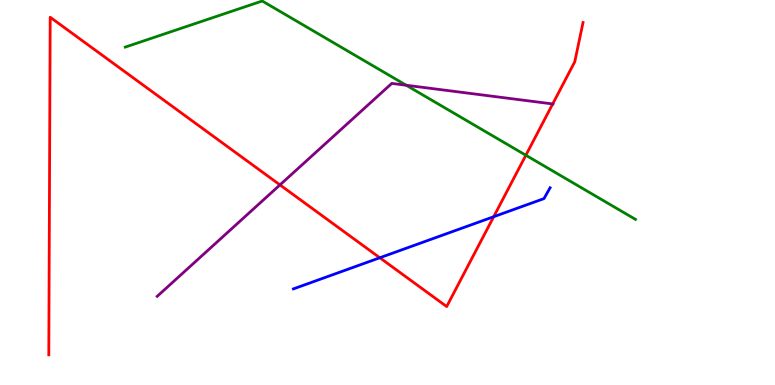[{'lines': ['blue', 'red'], 'intersections': [{'x': 4.9, 'y': 3.3}, {'x': 6.37, 'y': 4.37}]}, {'lines': ['green', 'red'], 'intersections': [{'x': 6.79, 'y': 5.97}]}, {'lines': ['purple', 'red'], 'intersections': [{'x': 3.61, 'y': 5.2}, {'x': 7.13, 'y': 7.3}]}, {'lines': ['blue', 'green'], 'intersections': []}, {'lines': ['blue', 'purple'], 'intersections': []}, {'lines': ['green', 'purple'], 'intersections': [{'x': 5.24, 'y': 7.79}]}]